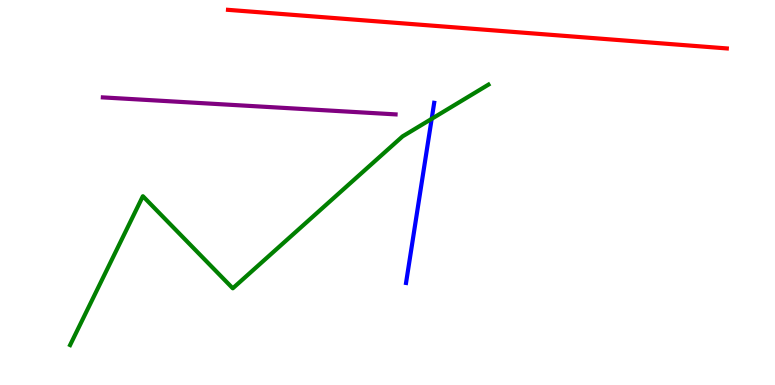[{'lines': ['blue', 'red'], 'intersections': []}, {'lines': ['green', 'red'], 'intersections': []}, {'lines': ['purple', 'red'], 'intersections': []}, {'lines': ['blue', 'green'], 'intersections': [{'x': 5.57, 'y': 6.91}]}, {'lines': ['blue', 'purple'], 'intersections': []}, {'lines': ['green', 'purple'], 'intersections': []}]